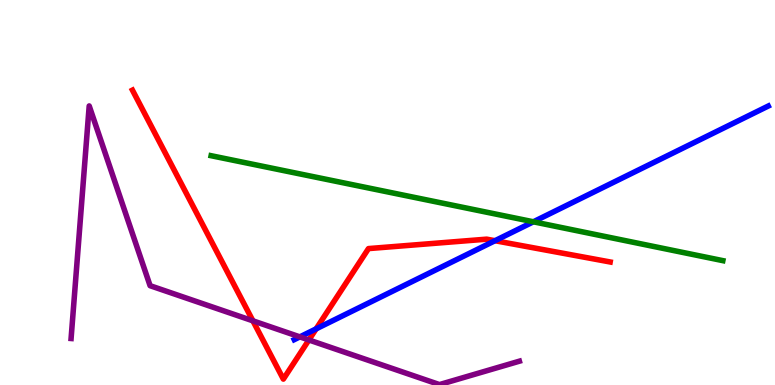[{'lines': ['blue', 'red'], 'intersections': [{'x': 4.08, 'y': 1.46}, {'x': 6.39, 'y': 3.75}]}, {'lines': ['green', 'red'], 'intersections': []}, {'lines': ['purple', 'red'], 'intersections': [{'x': 3.26, 'y': 1.67}, {'x': 3.99, 'y': 1.17}]}, {'lines': ['blue', 'green'], 'intersections': [{'x': 6.88, 'y': 4.24}]}, {'lines': ['blue', 'purple'], 'intersections': [{'x': 3.87, 'y': 1.25}]}, {'lines': ['green', 'purple'], 'intersections': []}]